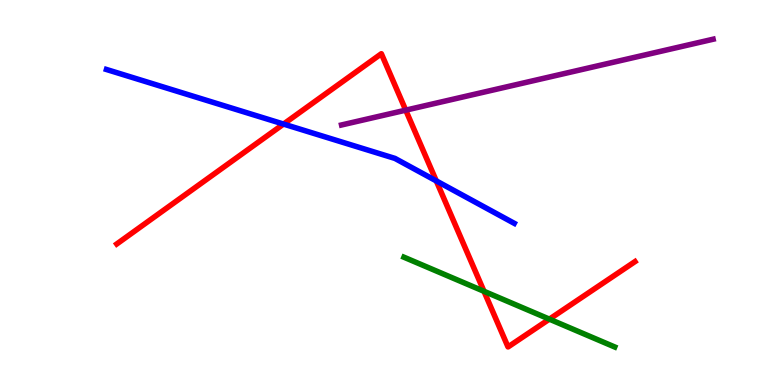[{'lines': ['blue', 'red'], 'intersections': [{'x': 3.66, 'y': 6.78}, {'x': 5.63, 'y': 5.3}]}, {'lines': ['green', 'red'], 'intersections': [{'x': 6.24, 'y': 2.43}, {'x': 7.09, 'y': 1.71}]}, {'lines': ['purple', 'red'], 'intersections': [{'x': 5.24, 'y': 7.14}]}, {'lines': ['blue', 'green'], 'intersections': []}, {'lines': ['blue', 'purple'], 'intersections': []}, {'lines': ['green', 'purple'], 'intersections': []}]